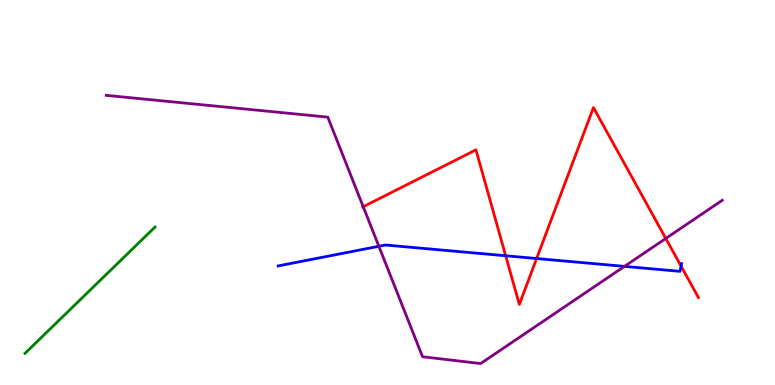[{'lines': ['blue', 'red'], 'intersections': [{'x': 6.52, 'y': 3.36}, {'x': 6.92, 'y': 3.29}, {'x': 8.79, 'y': 3.09}]}, {'lines': ['green', 'red'], 'intersections': []}, {'lines': ['purple', 'red'], 'intersections': [{'x': 4.69, 'y': 4.63}, {'x': 8.59, 'y': 3.81}]}, {'lines': ['blue', 'green'], 'intersections': []}, {'lines': ['blue', 'purple'], 'intersections': [{'x': 4.89, 'y': 3.6}, {'x': 8.06, 'y': 3.08}]}, {'lines': ['green', 'purple'], 'intersections': []}]